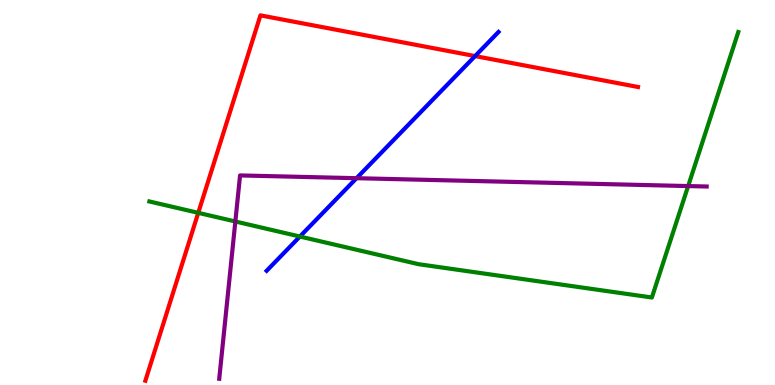[{'lines': ['blue', 'red'], 'intersections': [{'x': 6.13, 'y': 8.54}]}, {'lines': ['green', 'red'], 'intersections': [{'x': 2.56, 'y': 4.47}]}, {'lines': ['purple', 'red'], 'intersections': []}, {'lines': ['blue', 'green'], 'intersections': [{'x': 3.87, 'y': 3.86}]}, {'lines': ['blue', 'purple'], 'intersections': [{'x': 4.6, 'y': 5.37}]}, {'lines': ['green', 'purple'], 'intersections': [{'x': 3.04, 'y': 4.25}, {'x': 8.88, 'y': 5.17}]}]